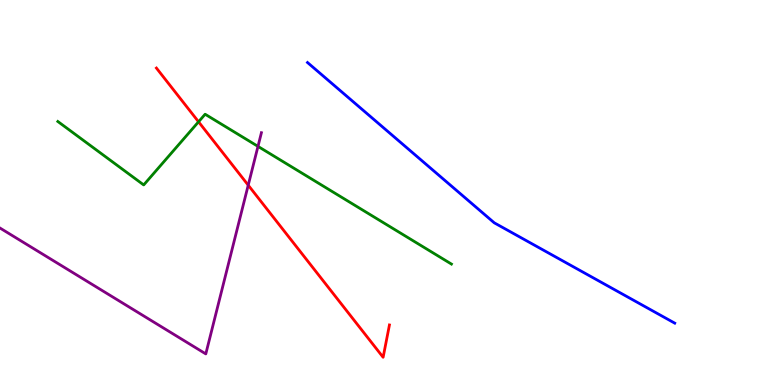[{'lines': ['blue', 'red'], 'intersections': []}, {'lines': ['green', 'red'], 'intersections': [{'x': 2.56, 'y': 6.84}]}, {'lines': ['purple', 'red'], 'intersections': [{'x': 3.2, 'y': 5.19}]}, {'lines': ['blue', 'green'], 'intersections': []}, {'lines': ['blue', 'purple'], 'intersections': []}, {'lines': ['green', 'purple'], 'intersections': [{'x': 3.33, 'y': 6.2}]}]